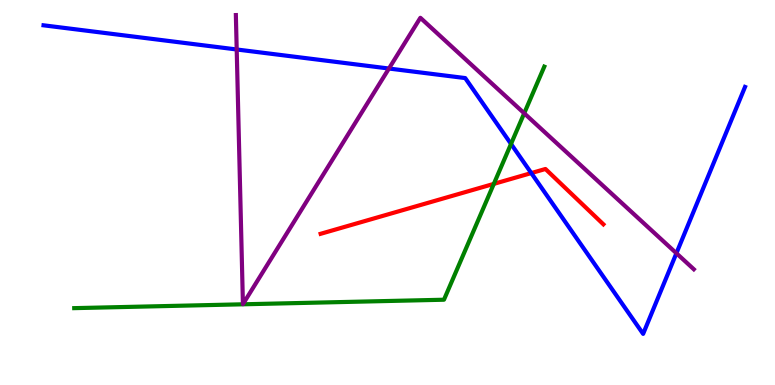[{'lines': ['blue', 'red'], 'intersections': [{'x': 6.86, 'y': 5.5}]}, {'lines': ['green', 'red'], 'intersections': [{'x': 6.37, 'y': 5.22}]}, {'lines': ['purple', 'red'], 'intersections': []}, {'lines': ['blue', 'green'], 'intersections': [{'x': 6.59, 'y': 6.26}]}, {'lines': ['blue', 'purple'], 'intersections': [{'x': 3.05, 'y': 8.71}, {'x': 5.02, 'y': 8.22}, {'x': 8.73, 'y': 3.42}]}, {'lines': ['green', 'purple'], 'intersections': [{'x': 6.76, 'y': 7.06}]}]